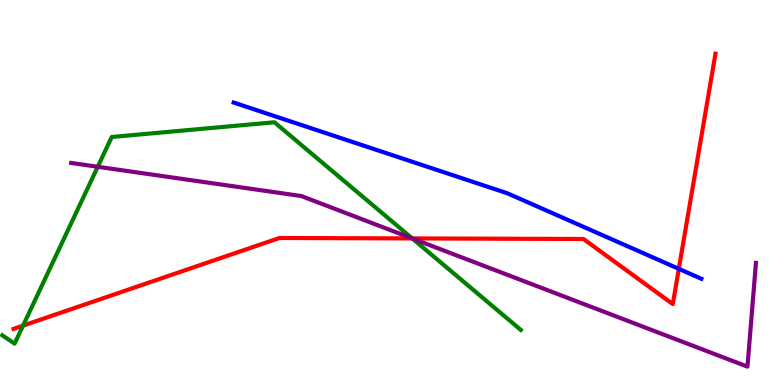[{'lines': ['blue', 'red'], 'intersections': [{'x': 8.76, 'y': 3.02}]}, {'lines': ['green', 'red'], 'intersections': [{'x': 0.298, 'y': 1.54}, {'x': 5.32, 'y': 3.81}]}, {'lines': ['purple', 'red'], 'intersections': [{'x': 5.32, 'y': 3.81}]}, {'lines': ['blue', 'green'], 'intersections': []}, {'lines': ['blue', 'purple'], 'intersections': []}, {'lines': ['green', 'purple'], 'intersections': [{'x': 1.26, 'y': 5.67}, {'x': 5.32, 'y': 3.81}]}]